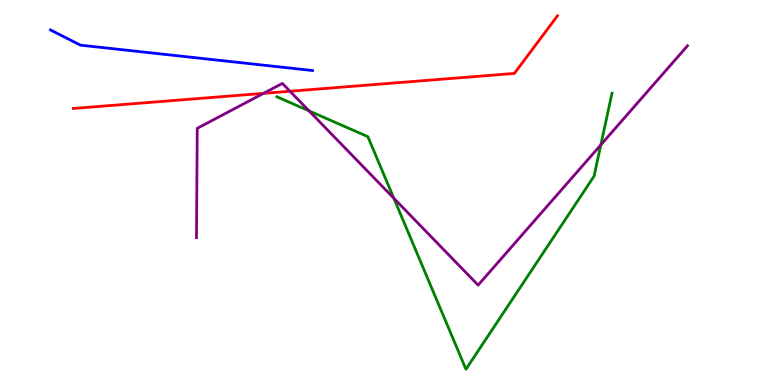[{'lines': ['blue', 'red'], 'intersections': []}, {'lines': ['green', 'red'], 'intersections': []}, {'lines': ['purple', 'red'], 'intersections': [{'x': 3.4, 'y': 7.58}, {'x': 3.74, 'y': 7.63}]}, {'lines': ['blue', 'green'], 'intersections': []}, {'lines': ['blue', 'purple'], 'intersections': []}, {'lines': ['green', 'purple'], 'intersections': [{'x': 3.99, 'y': 7.12}, {'x': 5.08, 'y': 4.85}, {'x': 7.75, 'y': 6.24}]}]